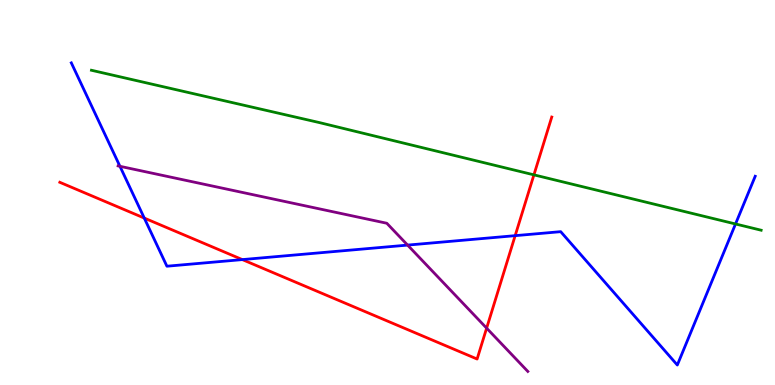[{'lines': ['blue', 'red'], 'intersections': [{'x': 1.86, 'y': 4.34}, {'x': 3.13, 'y': 3.26}, {'x': 6.65, 'y': 3.88}]}, {'lines': ['green', 'red'], 'intersections': [{'x': 6.89, 'y': 5.46}]}, {'lines': ['purple', 'red'], 'intersections': [{'x': 6.28, 'y': 1.48}]}, {'lines': ['blue', 'green'], 'intersections': [{'x': 9.49, 'y': 4.18}]}, {'lines': ['blue', 'purple'], 'intersections': [{'x': 1.55, 'y': 5.68}, {'x': 5.26, 'y': 3.63}]}, {'lines': ['green', 'purple'], 'intersections': []}]